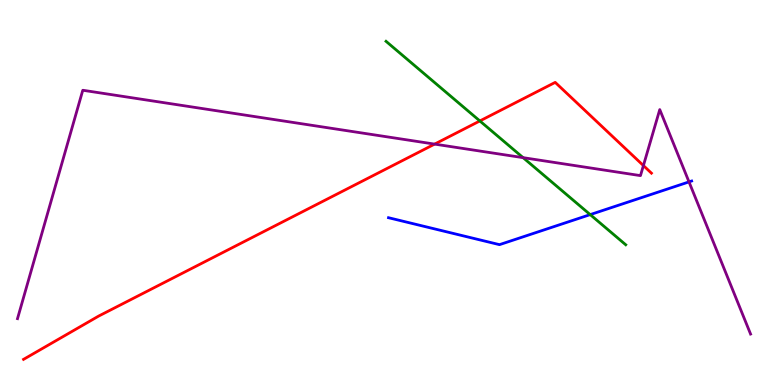[{'lines': ['blue', 'red'], 'intersections': []}, {'lines': ['green', 'red'], 'intersections': [{'x': 6.19, 'y': 6.86}]}, {'lines': ['purple', 'red'], 'intersections': [{'x': 5.61, 'y': 6.26}, {'x': 8.3, 'y': 5.7}]}, {'lines': ['blue', 'green'], 'intersections': [{'x': 7.62, 'y': 4.43}]}, {'lines': ['blue', 'purple'], 'intersections': [{'x': 8.89, 'y': 5.28}]}, {'lines': ['green', 'purple'], 'intersections': [{'x': 6.75, 'y': 5.91}]}]